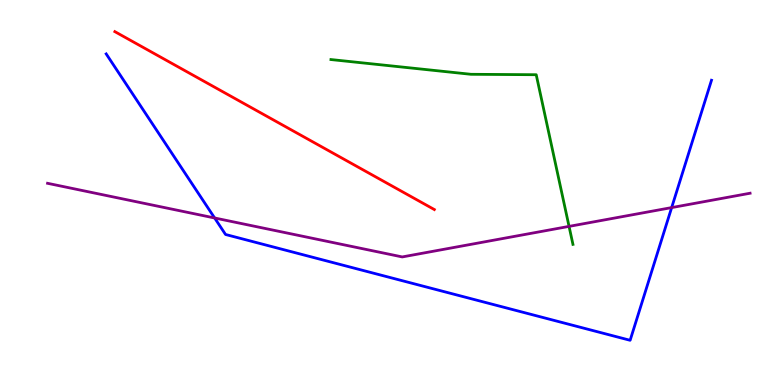[{'lines': ['blue', 'red'], 'intersections': []}, {'lines': ['green', 'red'], 'intersections': []}, {'lines': ['purple', 'red'], 'intersections': []}, {'lines': ['blue', 'green'], 'intersections': []}, {'lines': ['blue', 'purple'], 'intersections': [{'x': 2.77, 'y': 4.34}, {'x': 8.67, 'y': 4.61}]}, {'lines': ['green', 'purple'], 'intersections': [{'x': 7.34, 'y': 4.12}]}]